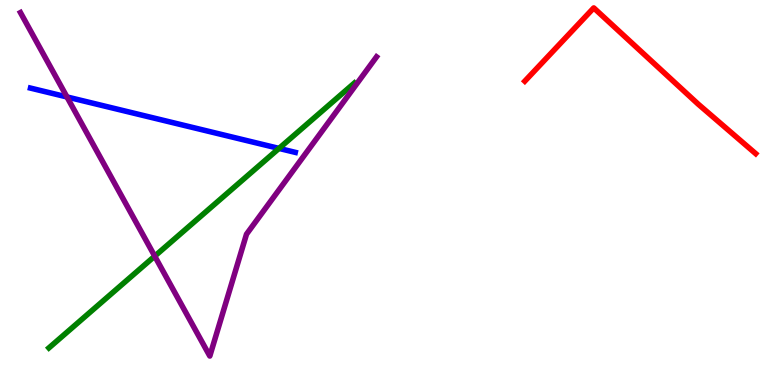[{'lines': ['blue', 'red'], 'intersections': []}, {'lines': ['green', 'red'], 'intersections': []}, {'lines': ['purple', 'red'], 'intersections': []}, {'lines': ['blue', 'green'], 'intersections': [{'x': 3.6, 'y': 6.15}]}, {'lines': ['blue', 'purple'], 'intersections': [{'x': 0.864, 'y': 7.48}]}, {'lines': ['green', 'purple'], 'intersections': [{'x': 2.0, 'y': 3.35}]}]